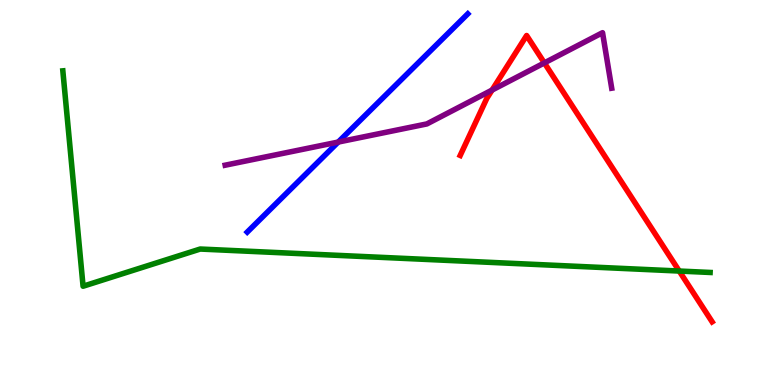[{'lines': ['blue', 'red'], 'intersections': []}, {'lines': ['green', 'red'], 'intersections': [{'x': 8.76, 'y': 2.96}]}, {'lines': ['purple', 'red'], 'intersections': [{'x': 6.35, 'y': 7.66}, {'x': 7.02, 'y': 8.37}]}, {'lines': ['blue', 'green'], 'intersections': []}, {'lines': ['blue', 'purple'], 'intersections': [{'x': 4.36, 'y': 6.31}]}, {'lines': ['green', 'purple'], 'intersections': []}]